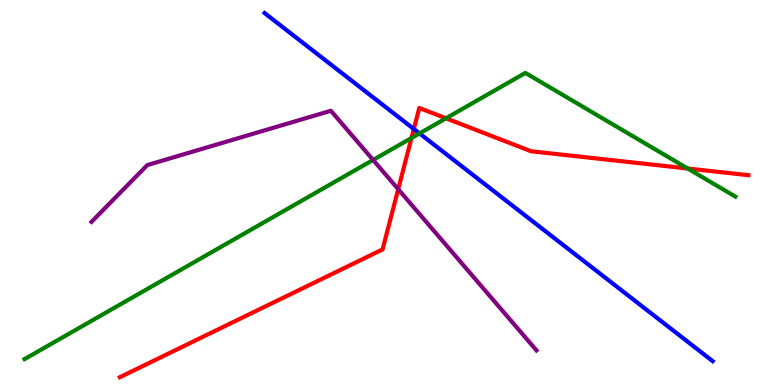[{'lines': ['blue', 'red'], 'intersections': [{'x': 5.34, 'y': 6.65}]}, {'lines': ['green', 'red'], 'intersections': [{'x': 5.31, 'y': 6.42}, {'x': 5.75, 'y': 6.93}, {'x': 8.87, 'y': 5.62}]}, {'lines': ['purple', 'red'], 'intersections': [{'x': 5.14, 'y': 5.09}]}, {'lines': ['blue', 'green'], 'intersections': [{'x': 5.41, 'y': 6.53}]}, {'lines': ['blue', 'purple'], 'intersections': []}, {'lines': ['green', 'purple'], 'intersections': [{'x': 4.81, 'y': 5.85}]}]